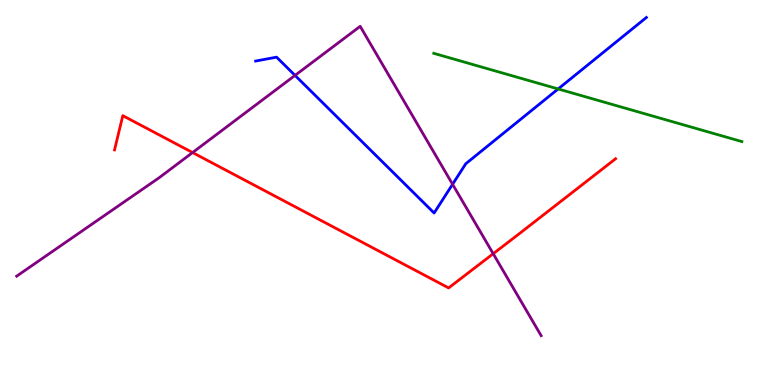[{'lines': ['blue', 'red'], 'intersections': []}, {'lines': ['green', 'red'], 'intersections': []}, {'lines': ['purple', 'red'], 'intersections': [{'x': 2.48, 'y': 6.04}, {'x': 6.36, 'y': 3.41}]}, {'lines': ['blue', 'green'], 'intersections': [{'x': 7.2, 'y': 7.69}]}, {'lines': ['blue', 'purple'], 'intersections': [{'x': 3.81, 'y': 8.04}, {'x': 5.84, 'y': 5.21}]}, {'lines': ['green', 'purple'], 'intersections': []}]